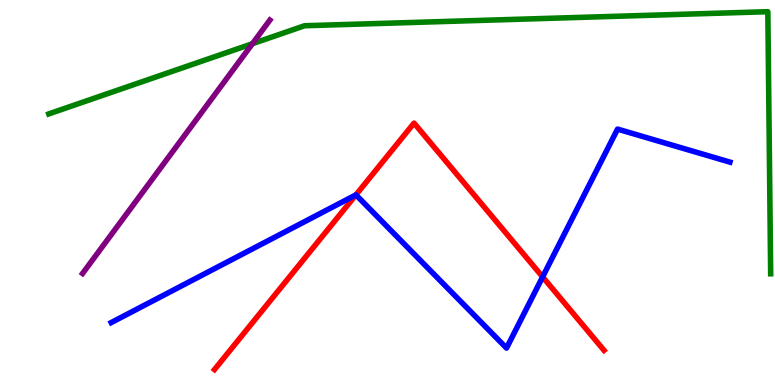[{'lines': ['blue', 'red'], 'intersections': [{'x': 4.59, 'y': 4.94}, {'x': 7.0, 'y': 2.81}]}, {'lines': ['green', 'red'], 'intersections': []}, {'lines': ['purple', 'red'], 'intersections': []}, {'lines': ['blue', 'green'], 'intersections': []}, {'lines': ['blue', 'purple'], 'intersections': []}, {'lines': ['green', 'purple'], 'intersections': [{'x': 3.26, 'y': 8.86}]}]